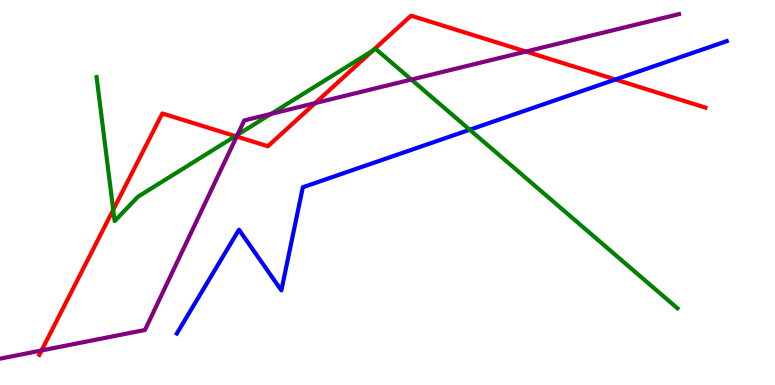[{'lines': ['blue', 'red'], 'intersections': [{'x': 7.94, 'y': 7.93}]}, {'lines': ['green', 'red'], 'intersections': [{'x': 1.46, 'y': 4.55}, {'x': 3.04, 'y': 6.46}, {'x': 4.81, 'y': 8.68}]}, {'lines': ['purple', 'red'], 'intersections': [{'x': 0.536, 'y': 0.897}, {'x': 3.05, 'y': 6.45}, {'x': 4.07, 'y': 7.32}, {'x': 6.79, 'y': 8.66}]}, {'lines': ['blue', 'green'], 'intersections': [{'x': 6.06, 'y': 6.63}]}, {'lines': ['blue', 'purple'], 'intersections': []}, {'lines': ['green', 'purple'], 'intersections': [{'x': 3.06, 'y': 6.5}, {'x': 3.5, 'y': 7.04}, {'x': 5.31, 'y': 7.93}]}]